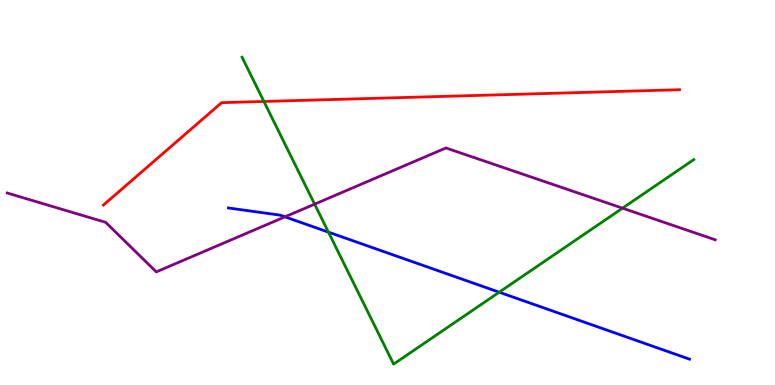[{'lines': ['blue', 'red'], 'intersections': []}, {'lines': ['green', 'red'], 'intersections': [{'x': 3.41, 'y': 7.36}]}, {'lines': ['purple', 'red'], 'intersections': []}, {'lines': ['blue', 'green'], 'intersections': [{'x': 4.24, 'y': 3.97}, {'x': 6.44, 'y': 2.41}]}, {'lines': ['blue', 'purple'], 'intersections': [{'x': 3.68, 'y': 4.37}]}, {'lines': ['green', 'purple'], 'intersections': [{'x': 4.06, 'y': 4.7}, {'x': 8.03, 'y': 4.59}]}]